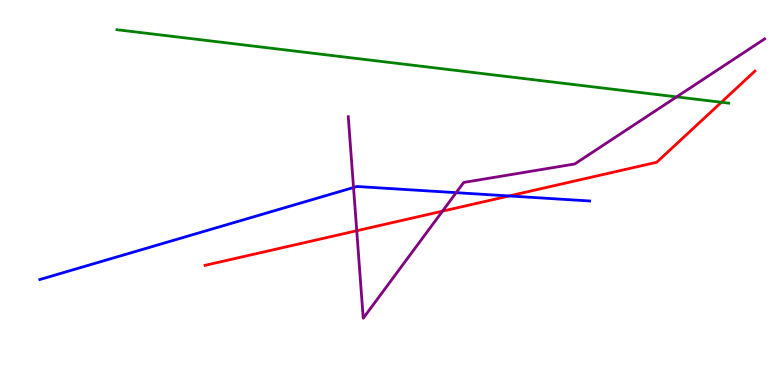[{'lines': ['blue', 'red'], 'intersections': [{'x': 6.57, 'y': 4.91}]}, {'lines': ['green', 'red'], 'intersections': [{'x': 9.31, 'y': 7.34}]}, {'lines': ['purple', 'red'], 'intersections': [{'x': 4.6, 'y': 4.01}, {'x': 5.71, 'y': 4.51}]}, {'lines': ['blue', 'green'], 'intersections': []}, {'lines': ['blue', 'purple'], 'intersections': [{'x': 4.56, 'y': 5.13}, {'x': 5.89, 'y': 5.0}]}, {'lines': ['green', 'purple'], 'intersections': [{'x': 8.73, 'y': 7.48}]}]